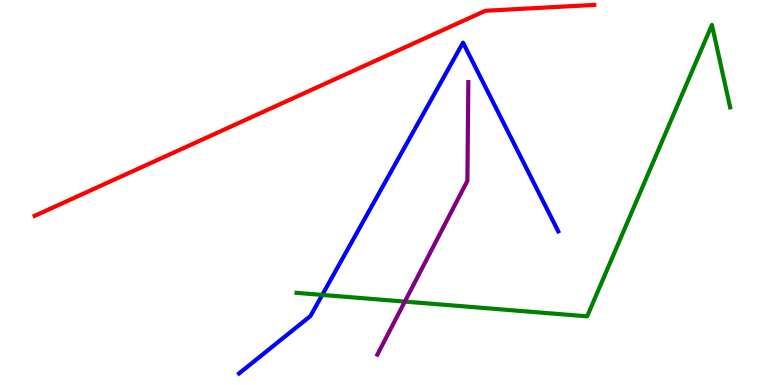[{'lines': ['blue', 'red'], 'intersections': []}, {'lines': ['green', 'red'], 'intersections': []}, {'lines': ['purple', 'red'], 'intersections': []}, {'lines': ['blue', 'green'], 'intersections': [{'x': 4.16, 'y': 2.34}]}, {'lines': ['blue', 'purple'], 'intersections': []}, {'lines': ['green', 'purple'], 'intersections': [{'x': 5.22, 'y': 2.17}]}]